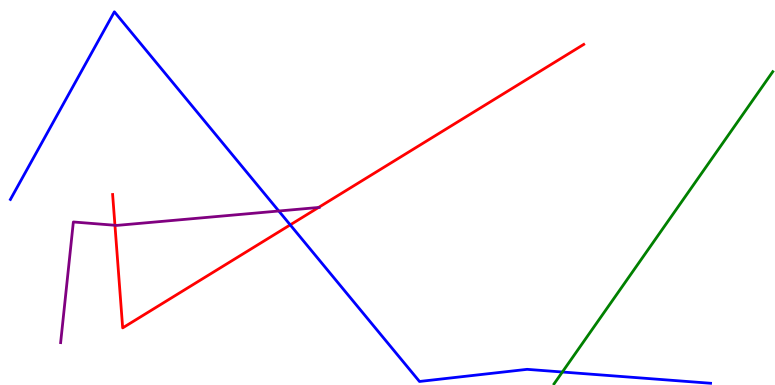[{'lines': ['blue', 'red'], 'intersections': [{'x': 3.74, 'y': 4.16}]}, {'lines': ['green', 'red'], 'intersections': []}, {'lines': ['purple', 'red'], 'intersections': [{'x': 1.48, 'y': 4.15}, {'x': 4.11, 'y': 4.61}]}, {'lines': ['blue', 'green'], 'intersections': [{'x': 7.26, 'y': 0.337}]}, {'lines': ['blue', 'purple'], 'intersections': [{'x': 3.6, 'y': 4.52}]}, {'lines': ['green', 'purple'], 'intersections': []}]